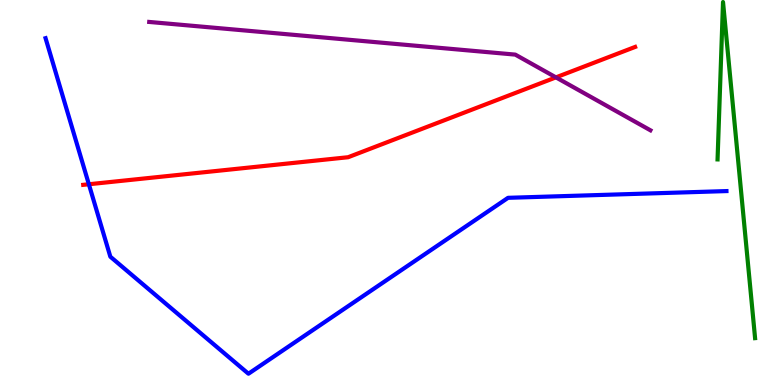[{'lines': ['blue', 'red'], 'intersections': [{'x': 1.15, 'y': 5.21}]}, {'lines': ['green', 'red'], 'intersections': []}, {'lines': ['purple', 'red'], 'intersections': [{'x': 7.17, 'y': 7.99}]}, {'lines': ['blue', 'green'], 'intersections': []}, {'lines': ['blue', 'purple'], 'intersections': []}, {'lines': ['green', 'purple'], 'intersections': []}]